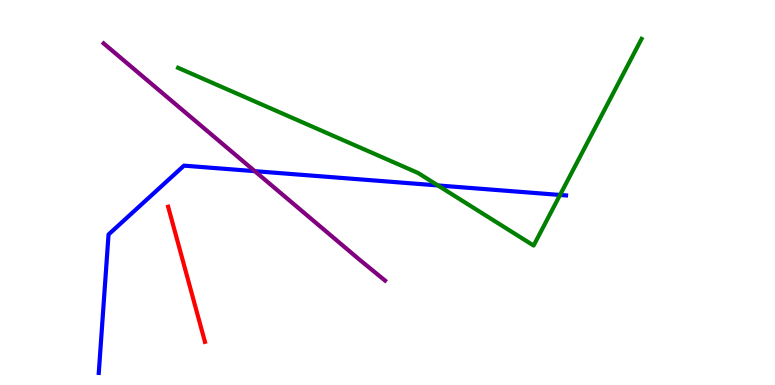[{'lines': ['blue', 'red'], 'intersections': []}, {'lines': ['green', 'red'], 'intersections': []}, {'lines': ['purple', 'red'], 'intersections': []}, {'lines': ['blue', 'green'], 'intersections': [{'x': 5.65, 'y': 5.18}, {'x': 7.23, 'y': 4.94}]}, {'lines': ['blue', 'purple'], 'intersections': [{'x': 3.29, 'y': 5.55}]}, {'lines': ['green', 'purple'], 'intersections': []}]